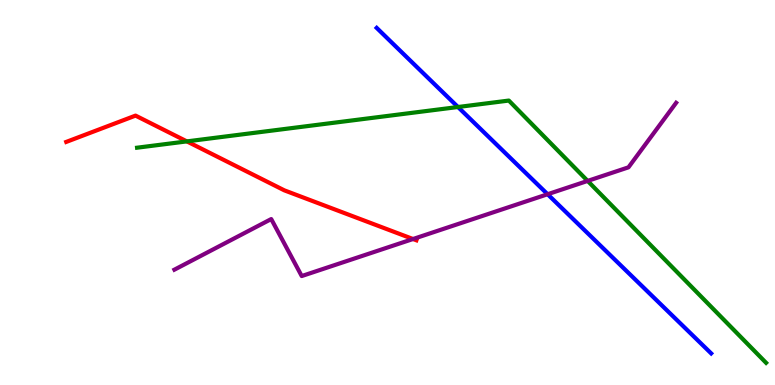[{'lines': ['blue', 'red'], 'intersections': []}, {'lines': ['green', 'red'], 'intersections': [{'x': 2.41, 'y': 6.33}]}, {'lines': ['purple', 'red'], 'intersections': [{'x': 5.33, 'y': 3.79}]}, {'lines': ['blue', 'green'], 'intersections': [{'x': 5.91, 'y': 7.22}]}, {'lines': ['blue', 'purple'], 'intersections': [{'x': 7.07, 'y': 4.95}]}, {'lines': ['green', 'purple'], 'intersections': [{'x': 7.58, 'y': 5.3}]}]